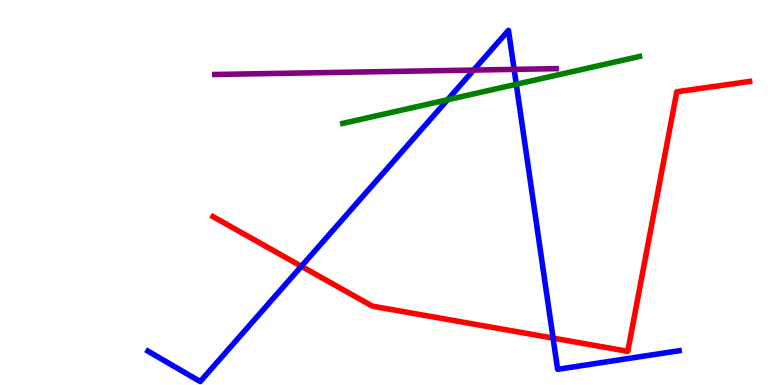[{'lines': ['blue', 'red'], 'intersections': [{'x': 3.89, 'y': 3.08}, {'x': 7.14, 'y': 1.22}]}, {'lines': ['green', 'red'], 'intersections': []}, {'lines': ['purple', 'red'], 'intersections': []}, {'lines': ['blue', 'green'], 'intersections': [{'x': 5.78, 'y': 7.41}, {'x': 6.66, 'y': 7.81}]}, {'lines': ['blue', 'purple'], 'intersections': [{'x': 6.11, 'y': 8.18}, {'x': 6.63, 'y': 8.2}]}, {'lines': ['green', 'purple'], 'intersections': []}]